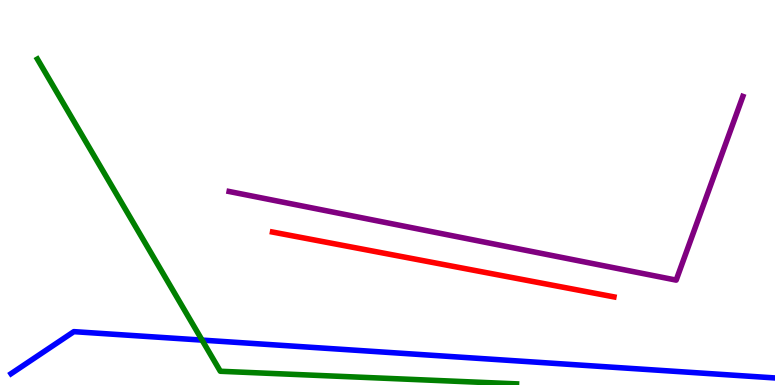[{'lines': ['blue', 'red'], 'intersections': []}, {'lines': ['green', 'red'], 'intersections': []}, {'lines': ['purple', 'red'], 'intersections': []}, {'lines': ['blue', 'green'], 'intersections': [{'x': 2.61, 'y': 1.17}]}, {'lines': ['blue', 'purple'], 'intersections': []}, {'lines': ['green', 'purple'], 'intersections': []}]